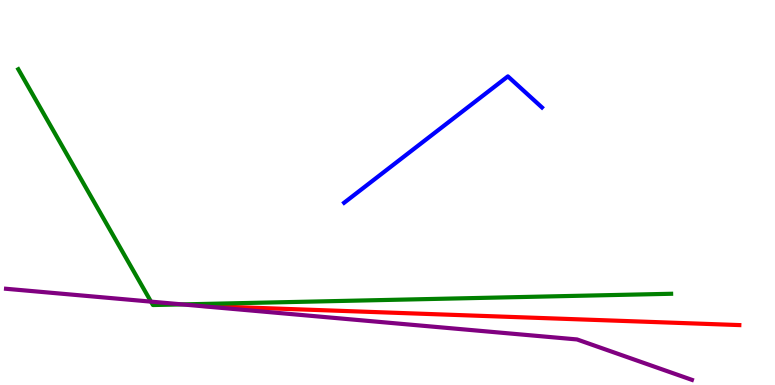[{'lines': ['blue', 'red'], 'intersections': []}, {'lines': ['green', 'red'], 'intersections': []}, {'lines': ['purple', 'red'], 'intersections': []}, {'lines': ['blue', 'green'], 'intersections': []}, {'lines': ['blue', 'purple'], 'intersections': []}, {'lines': ['green', 'purple'], 'intersections': [{'x': 1.95, 'y': 2.17}, {'x': 2.35, 'y': 2.09}]}]